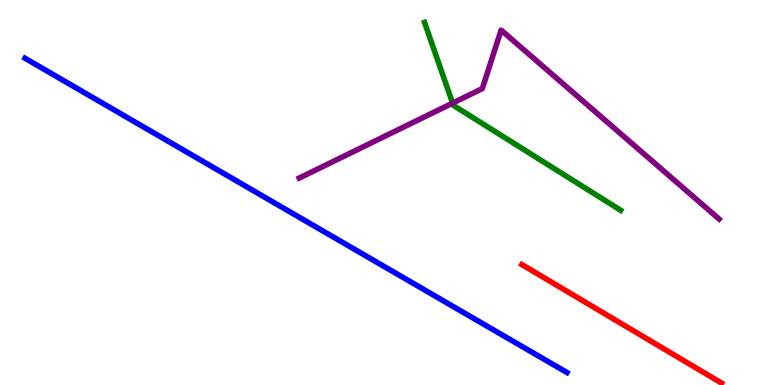[{'lines': ['blue', 'red'], 'intersections': []}, {'lines': ['green', 'red'], 'intersections': []}, {'lines': ['purple', 'red'], 'intersections': []}, {'lines': ['blue', 'green'], 'intersections': []}, {'lines': ['blue', 'purple'], 'intersections': []}, {'lines': ['green', 'purple'], 'intersections': [{'x': 5.84, 'y': 7.32}]}]